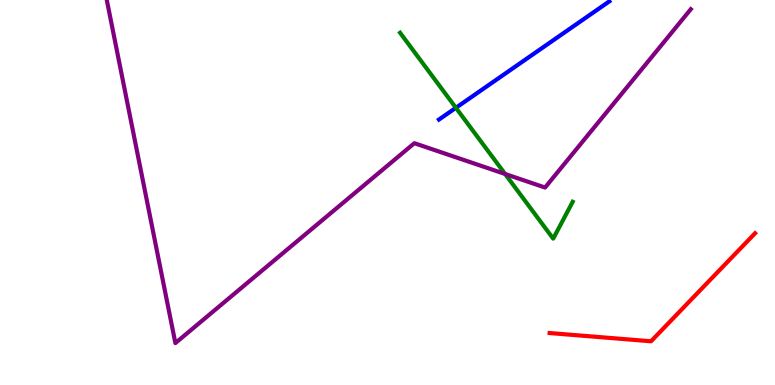[{'lines': ['blue', 'red'], 'intersections': []}, {'lines': ['green', 'red'], 'intersections': []}, {'lines': ['purple', 'red'], 'intersections': []}, {'lines': ['blue', 'green'], 'intersections': [{'x': 5.88, 'y': 7.2}]}, {'lines': ['blue', 'purple'], 'intersections': []}, {'lines': ['green', 'purple'], 'intersections': [{'x': 6.52, 'y': 5.48}]}]